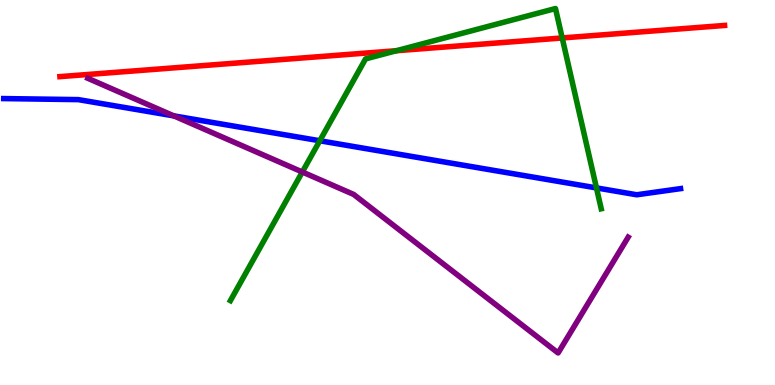[{'lines': ['blue', 'red'], 'intersections': []}, {'lines': ['green', 'red'], 'intersections': [{'x': 5.12, 'y': 8.68}, {'x': 7.25, 'y': 9.01}]}, {'lines': ['purple', 'red'], 'intersections': []}, {'lines': ['blue', 'green'], 'intersections': [{'x': 4.13, 'y': 6.34}, {'x': 7.7, 'y': 5.12}]}, {'lines': ['blue', 'purple'], 'intersections': [{'x': 2.24, 'y': 6.99}]}, {'lines': ['green', 'purple'], 'intersections': [{'x': 3.9, 'y': 5.53}]}]